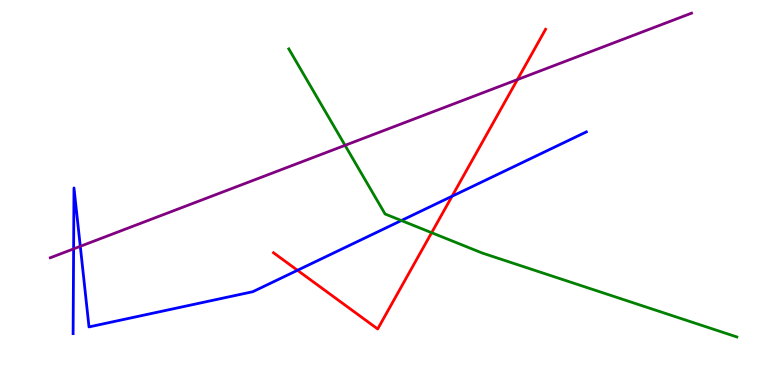[{'lines': ['blue', 'red'], 'intersections': [{'x': 3.84, 'y': 2.98}, {'x': 5.83, 'y': 4.9}]}, {'lines': ['green', 'red'], 'intersections': [{'x': 5.57, 'y': 3.96}]}, {'lines': ['purple', 'red'], 'intersections': [{'x': 6.68, 'y': 7.93}]}, {'lines': ['blue', 'green'], 'intersections': [{'x': 5.18, 'y': 4.27}]}, {'lines': ['blue', 'purple'], 'intersections': [{'x': 0.95, 'y': 3.54}, {'x': 1.04, 'y': 3.6}]}, {'lines': ['green', 'purple'], 'intersections': [{'x': 4.45, 'y': 6.23}]}]